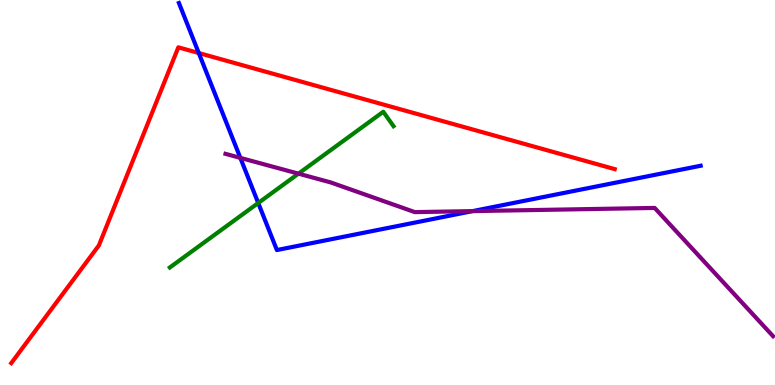[{'lines': ['blue', 'red'], 'intersections': [{'x': 2.56, 'y': 8.62}]}, {'lines': ['green', 'red'], 'intersections': []}, {'lines': ['purple', 'red'], 'intersections': []}, {'lines': ['blue', 'green'], 'intersections': [{'x': 3.33, 'y': 4.73}]}, {'lines': ['blue', 'purple'], 'intersections': [{'x': 3.1, 'y': 5.9}, {'x': 6.1, 'y': 4.52}]}, {'lines': ['green', 'purple'], 'intersections': [{'x': 3.85, 'y': 5.49}]}]